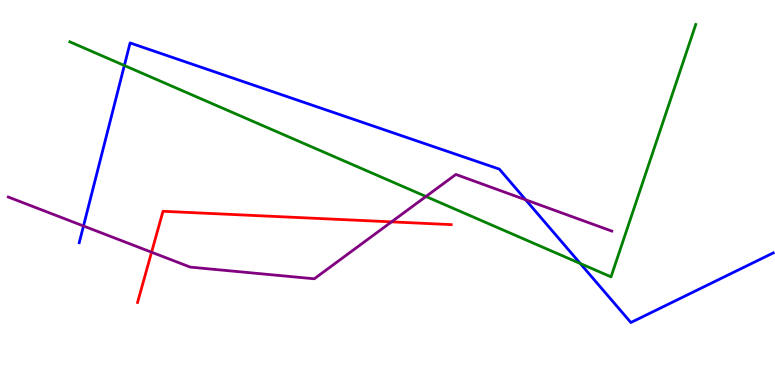[{'lines': ['blue', 'red'], 'intersections': []}, {'lines': ['green', 'red'], 'intersections': []}, {'lines': ['purple', 'red'], 'intersections': [{'x': 1.96, 'y': 3.45}, {'x': 5.05, 'y': 4.24}]}, {'lines': ['blue', 'green'], 'intersections': [{'x': 1.6, 'y': 8.3}, {'x': 7.49, 'y': 3.16}]}, {'lines': ['blue', 'purple'], 'intersections': [{'x': 1.08, 'y': 4.13}, {'x': 6.78, 'y': 4.81}]}, {'lines': ['green', 'purple'], 'intersections': [{'x': 5.5, 'y': 4.9}]}]